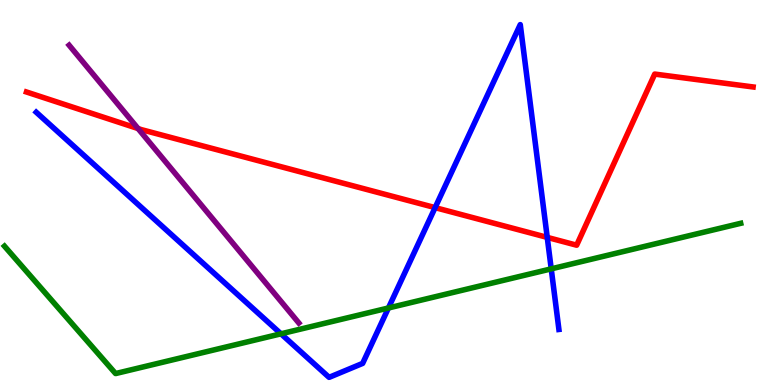[{'lines': ['blue', 'red'], 'intersections': [{'x': 5.61, 'y': 4.61}, {'x': 7.06, 'y': 3.83}]}, {'lines': ['green', 'red'], 'intersections': []}, {'lines': ['purple', 'red'], 'intersections': [{'x': 1.78, 'y': 6.66}]}, {'lines': ['blue', 'green'], 'intersections': [{'x': 3.63, 'y': 1.33}, {'x': 5.01, 'y': 2.0}, {'x': 7.11, 'y': 3.02}]}, {'lines': ['blue', 'purple'], 'intersections': []}, {'lines': ['green', 'purple'], 'intersections': []}]